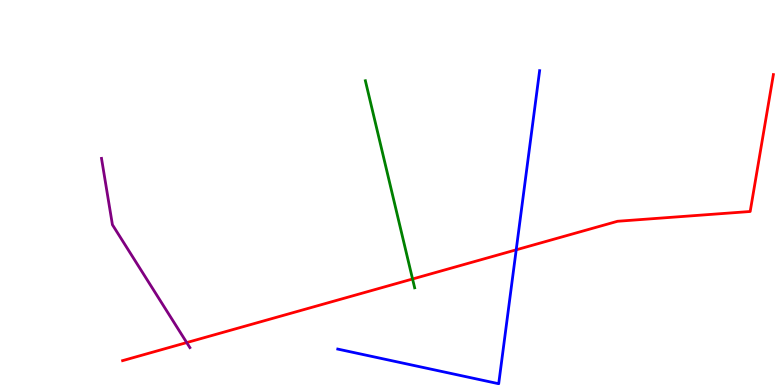[{'lines': ['blue', 'red'], 'intersections': [{'x': 6.66, 'y': 3.51}]}, {'lines': ['green', 'red'], 'intersections': [{'x': 5.32, 'y': 2.75}]}, {'lines': ['purple', 'red'], 'intersections': [{'x': 2.41, 'y': 1.1}]}, {'lines': ['blue', 'green'], 'intersections': []}, {'lines': ['blue', 'purple'], 'intersections': []}, {'lines': ['green', 'purple'], 'intersections': []}]